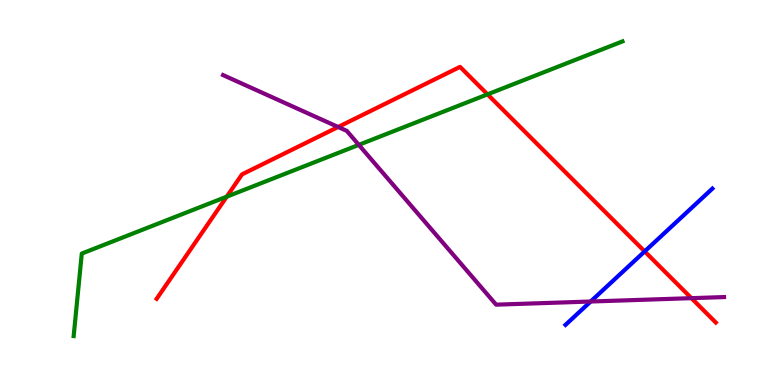[{'lines': ['blue', 'red'], 'intersections': [{'x': 8.32, 'y': 3.47}]}, {'lines': ['green', 'red'], 'intersections': [{'x': 2.93, 'y': 4.89}, {'x': 6.29, 'y': 7.55}]}, {'lines': ['purple', 'red'], 'intersections': [{'x': 4.36, 'y': 6.7}, {'x': 8.92, 'y': 2.26}]}, {'lines': ['blue', 'green'], 'intersections': []}, {'lines': ['blue', 'purple'], 'intersections': [{'x': 7.62, 'y': 2.17}]}, {'lines': ['green', 'purple'], 'intersections': [{'x': 4.63, 'y': 6.24}]}]